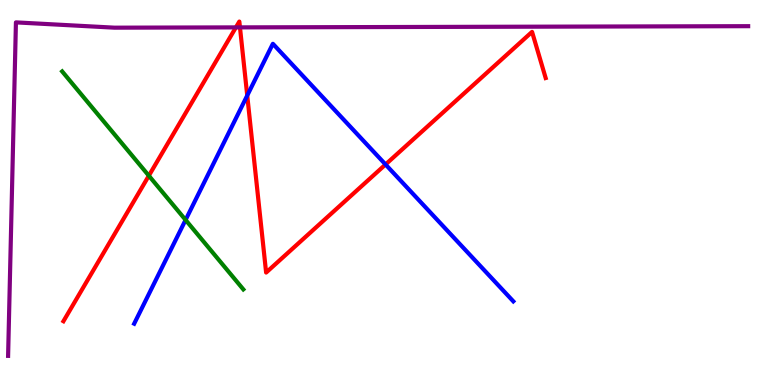[{'lines': ['blue', 'red'], 'intersections': [{'x': 3.19, 'y': 7.52}, {'x': 4.97, 'y': 5.73}]}, {'lines': ['green', 'red'], 'intersections': [{'x': 1.92, 'y': 5.44}]}, {'lines': ['purple', 'red'], 'intersections': [{'x': 3.04, 'y': 9.29}, {'x': 3.1, 'y': 9.29}]}, {'lines': ['blue', 'green'], 'intersections': [{'x': 2.39, 'y': 4.29}]}, {'lines': ['blue', 'purple'], 'intersections': []}, {'lines': ['green', 'purple'], 'intersections': []}]